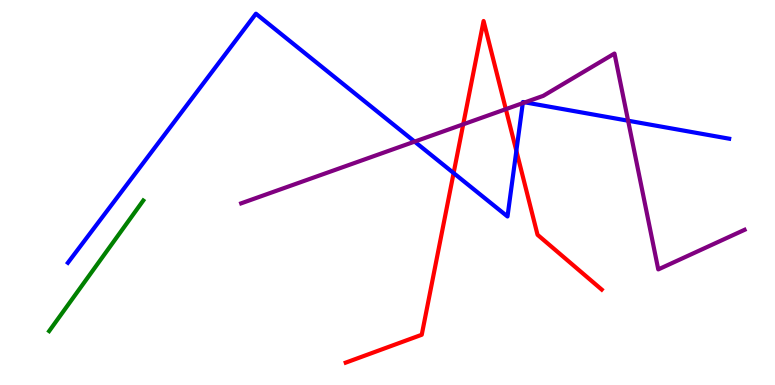[{'lines': ['blue', 'red'], 'intersections': [{'x': 5.85, 'y': 5.51}, {'x': 6.66, 'y': 6.08}]}, {'lines': ['green', 'red'], 'intersections': []}, {'lines': ['purple', 'red'], 'intersections': [{'x': 5.98, 'y': 6.77}, {'x': 6.53, 'y': 7.16}]}, {'lines': ['blue', 'green'], 'intersections': []}, {'lines': ['blue', 'purple'], 'intersections': [{'x': 5.35, 'y': 6.32}, {'x': 6.75, 'y': 7.32}, {'x': 6.77, 'y': 7.34}, {'x': 8.1, 'y': 6.86}]}, {'lines': ['green', 'purple'], 'intersections': []}]